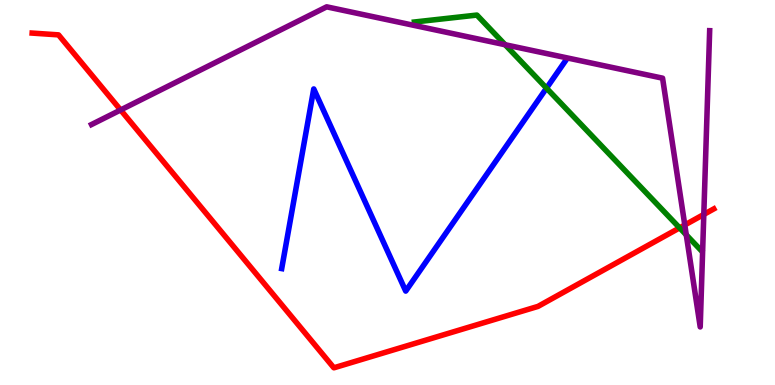[{'lines': ['blue', 'red'], 'intersections': []}, {'lines': ['green', 'red'], 'intersections': [{'x': 8.77, 'y': 4.08}]}, {'lines': ['purple', 'red'], 'intersections': [{'x': 1.56, 'y': 7.14}, {'x': 8.84, 'y': 4.16}, {'x': 9.08, 'y': 4.43}]}, {'lines': ['blue', 'green'], 'intersections': [{'x': 7.05, 'y': 7.71}]}, {'lines': ['blue', 'purple'], 'intersections': []}, {'lines': ['green', 'purple'], 'intersections': [{'x': 6.52, 'y': 8.84}, {'x': 8.86, 'y': 3.9}]}]